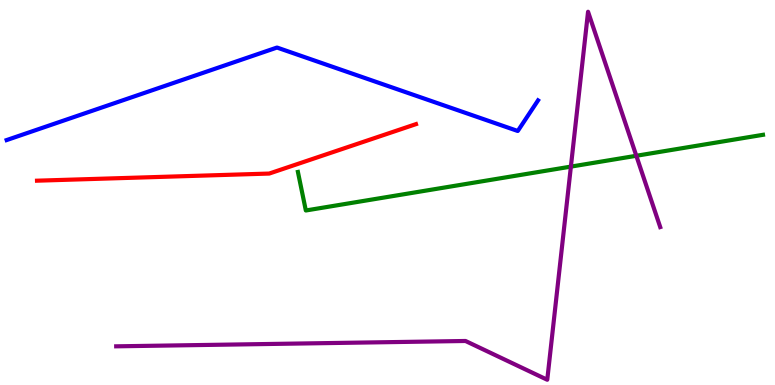[{'lines': ['blue', 'red'], 'intersections': []}, {'lines': ['green', 'red'], 'intersections': []}, {'lines': ['purple', 'red'], 'intersections': []}, {'lines': ['blue', 'green'], 'intersections': []}, {'lines': ['blue', 'purple'], 'intersections': []}, {'lines': ['green', 'purple'], 'intersections': [{'x': 7.37, 'y': 5.67}, {'x': 8.21, 'y': 5.95}]}]